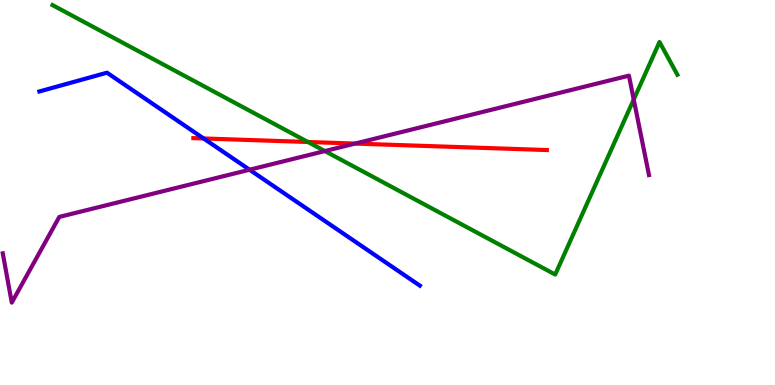[{'lines': ['blue', 'red'], 'intersections': [{'x': 2.63, 'y': 6.4}]}, {'lines': ['green', 'red'], 'intersections': [{'x': 3.97, 'y': 6.31}]}, {'lines': ['purple', 'red'], 'intersections': [{'x': 4.58, 'y': 6.27}]}, {'lines': ['blue', 'green'], 'intersections': []}, {'lines': ['blue', 'purple'], 'intersections': [{'x': 3.22, 'y': 5.59}]}, {'lines': ['green', 'purple'], 'intersections': [{'x': 4.19, 'y': 6.08}, {'x': 8.18, 'y': 7.42}]}]